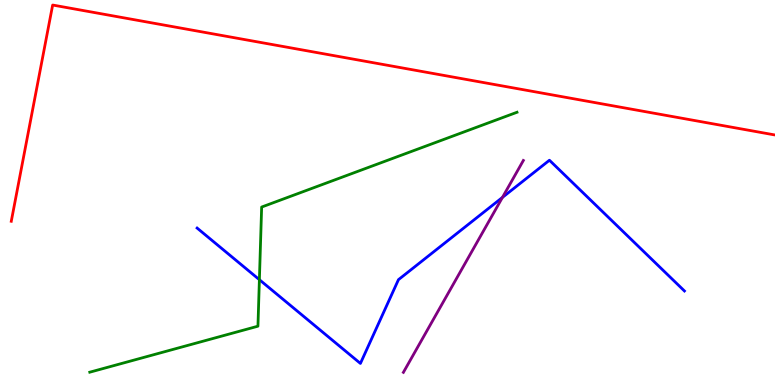[{'lines': ['blue', 'red'], 'intersections': []}, {'lines': ['green', 'red'], 'intersections': []}, {'lines': ['purple', 'red'], 'intersections': []}, {'lines': ['blue', 'green'], 'intersections': [{'x': 3.35, 'y': 2.74}]}, {'lines': ['blue', 'purple'], 'intersections': [{'x': 6.48, 'y': 4.87}]}, {'lines': ['green', 'purple'], 'intersections': []}]